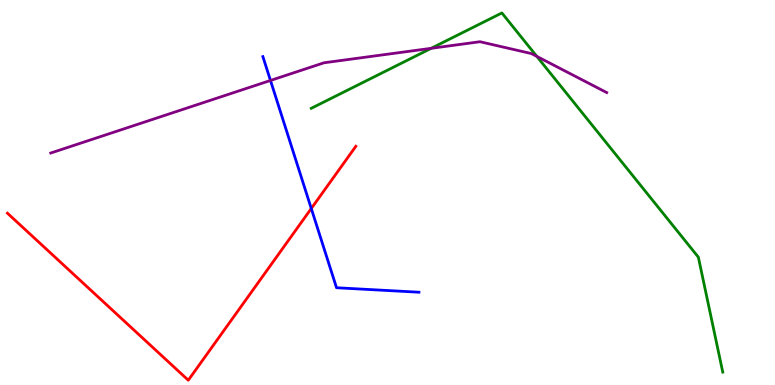[{'lines': ['blue', 'red'], 'intersections': [{'x': 4.02, 'y': 4.58}]}, {'lines': ['green', 'red'], 'intersections': []}, {'lines': ['purple', 'red'], 'intersections': []}, {'lines': ['blue', 'green'], 'intersections': []}, {'lines': ['blue', 'purple'], 'intersections': [{'x': 3.49, 'y': 7.91}]}, {'lines': ['green', 'purple'], 'intersections': [{'x': 5.56, 'y': 8.75}, {'x': 6.93, 'y': 8.54}]}]